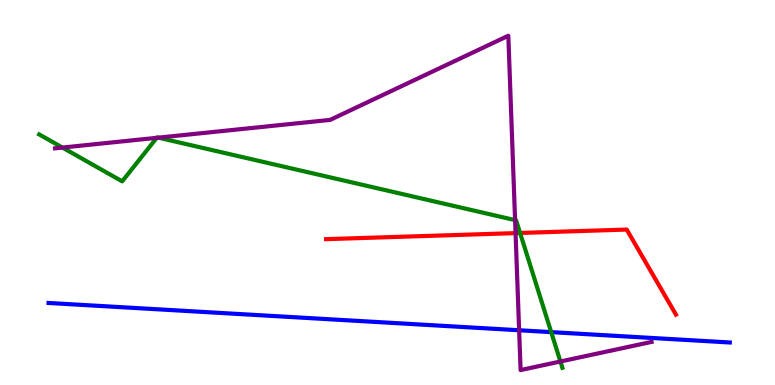[{'lines': ['blue', 'red'], 'intersections': []}, {'lines': ['green', 'red'], 'intersections': [{'x': 6.71, 'y': 3.95}]}, {'lines': ['purple', 'red'], 'intersections': [{'x': 6.65, 'y': 3.95}]}, {'lines': ['blue', 'green'], 'intersections': [{'x': 7.11, 'y': 1.37}]}, {'lines': ['blue', 'purple'], 'intersections': [{'x': 6.7, 'y': 1.42}]}, {'lines': ['green', 'purple'], 'intersections': [{'x': 0.806, 'y': 6.17}, {'x': 2.02, 'y': 6.42}, {'x': 2.04, 'y': 6.42}, {'x': 6.65, 'y': 4.28}, {'x': 7.23, 'y': 0.61}]}]